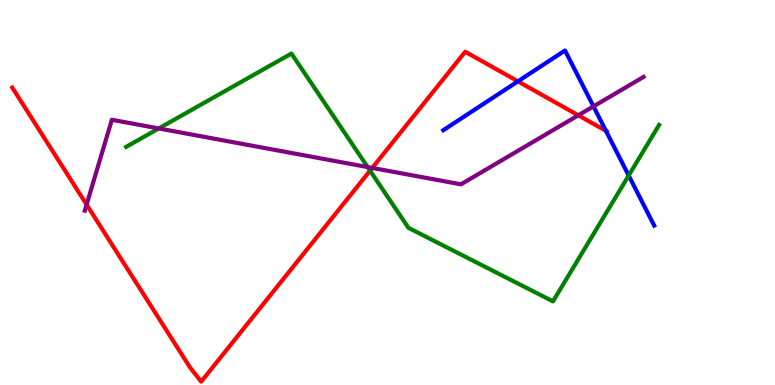[{'lines': ['blue', 'red'], 'intersections': [{'x': 6.68, 'y': 7.89}, {'x': 7.82, 'y': 6.6}]}, {'lines': ['green', 'red'], 'intersections': [{'x': 4.77, 'y': 5.57}]}, {'lines': ['purple', 'red'], 'intersections': [{'x': 1.12, 'y': 4.69}, {'x': 4.8, 'y': 5.64}, {'x': 7.46, 'y': 7.01}]}, {'lines': ['blue', 'green'], 'intersections': [{'x': 8.11, 'y': 5.44}]}, {'lines': ['blue', 'purple'], 'intersections': [{'x': 7.66, 'y': 7.24}]}, {'lines': ['green', 'purple'], 'intersections': [{'x': 2.05, 'y': 6.66}, {'x': 4.74, 'y': 5.66}]}]